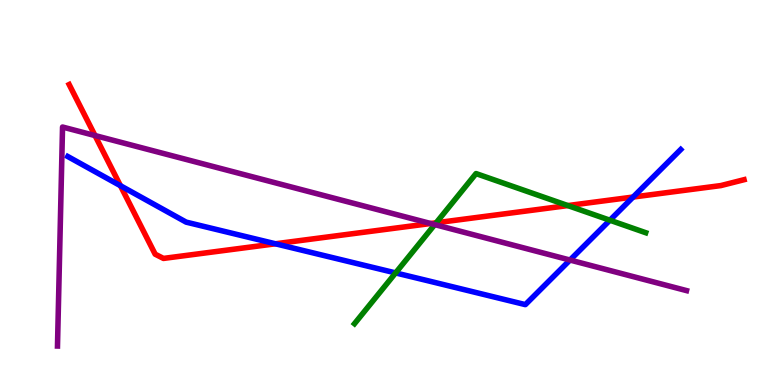[{'lines': ['blue', 'red'], 'intersections': [{'x': 1.55, 'y': 5.18}, {'x': 3.55, 'y': 3.67}, {'x': 8.17, 'y': 4.88}]}, {'lines': ['green', 'red'], 'intersections': [{'x': 5.63, 'y': 4.21}, {'x': 7.33, 'y': 4.66}]}, {'lines': ['purple', 'red'], 'intersections': [{'x': 1.23, 'y': 6.48}, {'x': 5.56, 'y': 4.19}]}, {'lines': ['blue', 'green'], 'intersections': [{'x': 5.1, 'y': 2.91}, {'x': 7.87, 'y': 4.28}]}, {'lines': ['blue', 'purple'], 'intersections': [{'x': 7.35, 'y': 3.25}]}, {'lines': ['green', 'purple'], 'intersections': [{'x': 5.61, 'y': 4.17}]}]